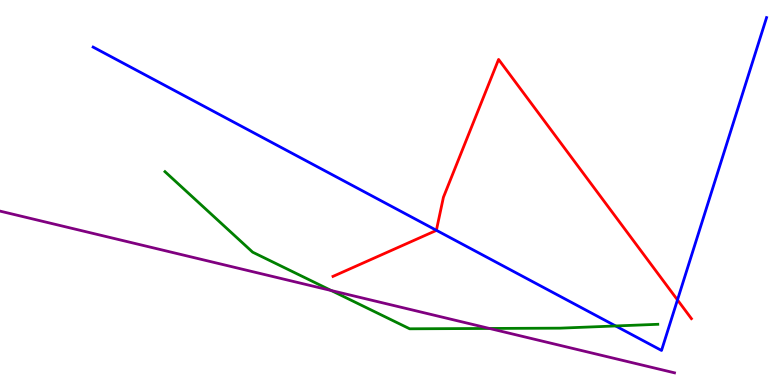[{'lines': ['blue', 'red'], 'intersections': [{'x': 5.63, 'y': 4.02}, {'x': 8.74, 'y': 2.21}]}, {'lines': ['green', 'red'], 'intersections': []}, {'lines': ['purple', 'red'], 'intersections': []}, {'lines': ['blue', 'green'], 'intersections': [{'x': 7.94, 'y': 1.53}]}, {'lines': ['blue', 'purple'], 'intersections': []}, {'lines': ['green', 'purple'], 'intersections': [{'x': 4.27, 'y': 2.45}, {'x': 6.32, 'y': 1.47}]}]